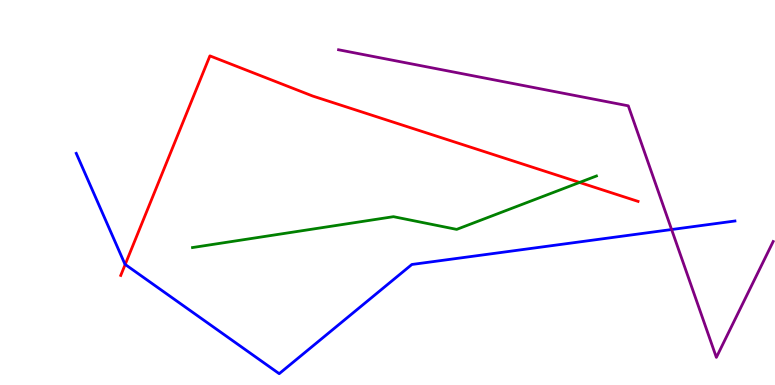[{'lines': ['blue', 'red'], 'intersections': [{'x': 1.62, 'y': 3.13}]}, {'lines': ['green', 'red'], 'intersections': [{'x': 7.48, 'y': 5.26}]}, {'lines': ['purple', 'red'], 'intersections': []}, {'lines': ['blue', 'green'], 'intersections': []}, {'lines': ['blue', 'purple'], 'intersections': [{'x': 8.67, 'y': 4.04}]}, {'lines': ['green', 'purple'], 'intersections': []}]